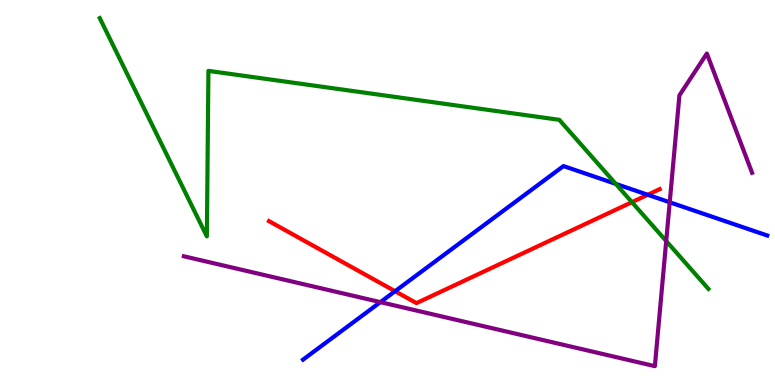[{'lines': ['blue', 'red'], 'intersections': [{'x': 5.1, 'y': 2.44}, {'x': 8.36, 'y': 4.94}]}, {'lines': ['green', 'red'], 'intersections': [{'x': 8.15, 'y': 4.75}]}, {'lines': ['purple', 'red'], 'intersections': []}, {'lines': ['blue', 'green'], 'intersections': [{'x': 7.95, 'y': 5.22}]}, {'lines': ['blue', 'purple'], 'intersections': [{'x': 4.91, 'y': 2.15}, {'x': 8.64, 'y': 4.75}]}, {'lines': ['green', 'purple'], 'intersections': [{'x': 8.6, 'y': 3.74}]}]